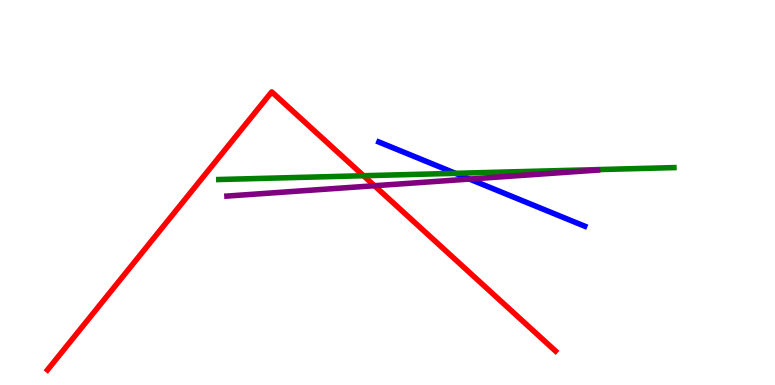[{'lines': ['blue', 'red'], 'intersections': []}, {'lines': ['green', 'red'], 'intersections': [{'x': 4.69, 'y': 5.44}]}, {'lines': ['purple', 'red'], 'intersections': [{'x': 4.83, 'y': 5.18}]}, {'lines': ['blue', 'green'], 'intersections': [{'x': 5.88, 'y': 5.5}]}, {'lines': ['blue', 'purple'], 'intersections': [{'x': 6.06, 'y': 5.35}]}, {'lines': ['green', 'purple'], 'intersections': []}]